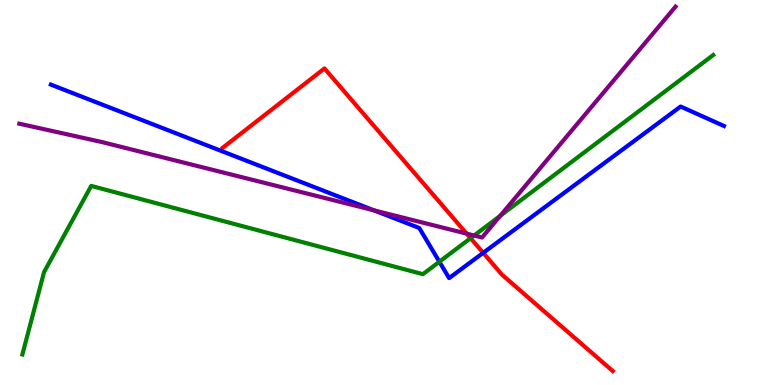[{'lines': ['blue', 'red'], 'intersections': [{'x': 6.23, 'y': 3.43}]}, {'lines': ['green', 'red'], 'intersections': [{'x': 6.07, 'y': 3.81}]}, {'lines': ['purple', 'red'], 'intersections': [{'x': 6.02, 'y': 3.93}]}, {'lines': ['blue', 'green'], 'intersections': [{'x': 5.67, 'y': 3.2}]}, {'lines': ['blue', 'purple'], 'intersections': [{'x': 4.83, 'y': 4.54}]}, {'lines': ['green', 'purple'], 'intersections': [{'x': 6.12, 'y': 3.88}, {'x': 6.46, 'y': 4.4}]}]